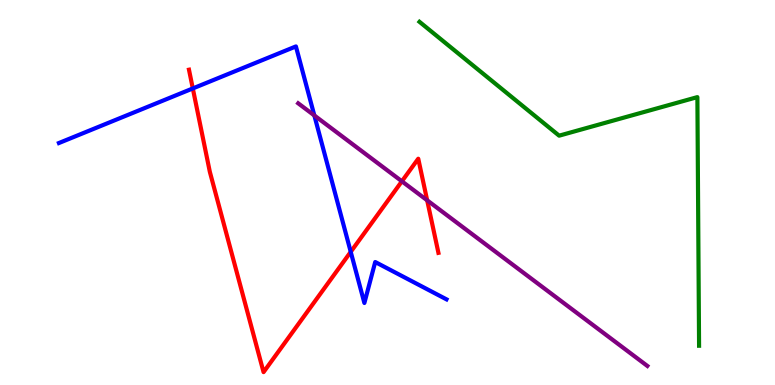[{'lines': ['blue', 'red'], 'intersections': [{'x': 2.49, 'y': 7.7}, {'x': 4.53, 'y': 3.46}]}, {'lines': ['green', 'red'], 'intersections': []}, {'lines': ['purple', 'red'], 'intersections': [{'x': 5.19, 'y': 5.29}, {'x': 5.51, 'y': 4.8}]}, {'lines': ['blue', 'green'], 'intersections': []}, {'lines': ['blue', 'purple'], 'intersections': [{'x': 4.06, 'y': 7.0}]}, {'lines': ['green', 'purple'], 'intersections': []}]